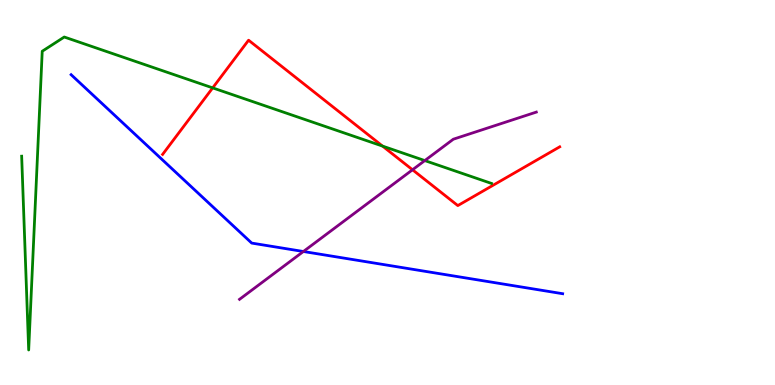[{'lines': ['blue', 'red'], 'intersections': []}, {'lines': ['green', 'red'], 'intersections': [{'x': 2.74, 'y': 7.72}, {'x': 4.94, 'y': 6.21}]}, {'lines': ['purple', 'red'], 'intersections': [{'x': 5.32, 'y': 5.59}]}, {'lines': ['blue', 'green'], 'intersections': []}, {'lines': ['blue', 'purple'], 'intersections': [{'x': 3.91, 'y': 3.47}]}, {'lines': ['green', 'purple'], 'intersections': [{'x': 5.48, 'y': 5.83}]}]